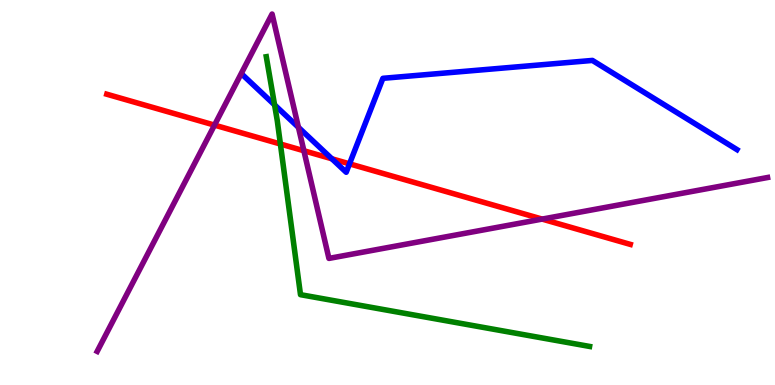[{'lines': ['blue', 'red'], 'intersections': [{'x': 4.28, 'y': 5.88}, {'x': 4.51, 'y': 5.74}]}, {'lines': ['green', 'red'], 'intersections': [{'x': 3.62, 'y': 6.26}]}, {'lines': ['purple', 'red'], 'intersections': [{'x': 2.77, 'y': 6.75}, {'x': 3.92, 'y': 6.08}, {'x': 7.0, 'y': 4.31}]}, {'lines': ['blue', 'green'], 'intersections': [{'x': 3.54, 'y': 7.28}]}, {'lines': ['blue', 'purple'], 'intersections': [{'x': 3.85, 'y': 6.69}]}, {'lines': ['green', 'purple'], 'intersections': []}]